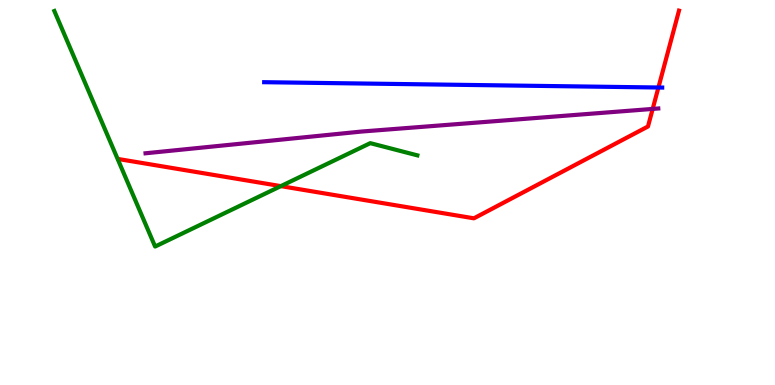[{'lines': ['blue', 'red'], 'intersections': [{'x': 8.5, 'y': 7.73}]}, {'lines': ['green', 'red'], 'intersections': [{'x': 3.62, 'y': 5.17}]}, {'lines': ['purple', 'red'], 'intersections': [{'x': 8.42, 'y': 7.17}]}, {'lines': ['blue', 'green'], 'intersections': []}, {'lines': ['blue', 'purple'], 'intersections': []}, {'lines': ['green', 'purple'], 'intersections': []}]